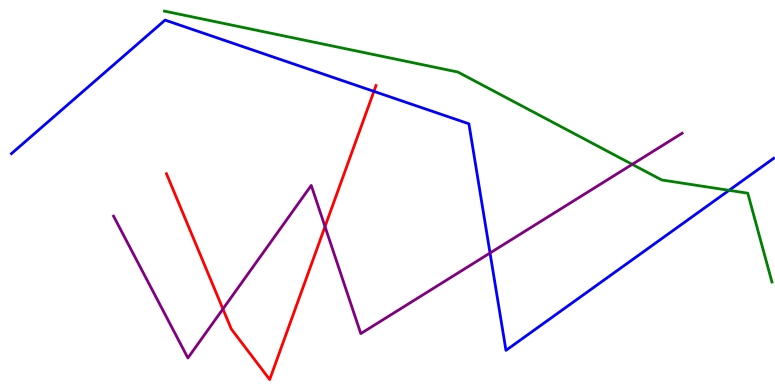[{'lines': ['blue', 'red'], 'intersections': [{'x': 4.82, 'y': 7.63}]}, {'lines': ['green', 'red'], 'intersections': []}, {'lines': ['purple', 'red'], 'intersections': [{'x': 2.88, 'y': 1.97}, {'x': 4.19, 'y': 4.11}]}, {'lines': ['blue', 'green'], 'intersections': [{'x': 9.41, 'y': 5.06}]}, {'lines': ['blue', 'purple'], 'intersections': [{'x': 6.32, 'y': 3.43}]}, {'lines': ['green', 'purple'], 'intersections': [{'x': 8.16, 'y': 5.73}]}]